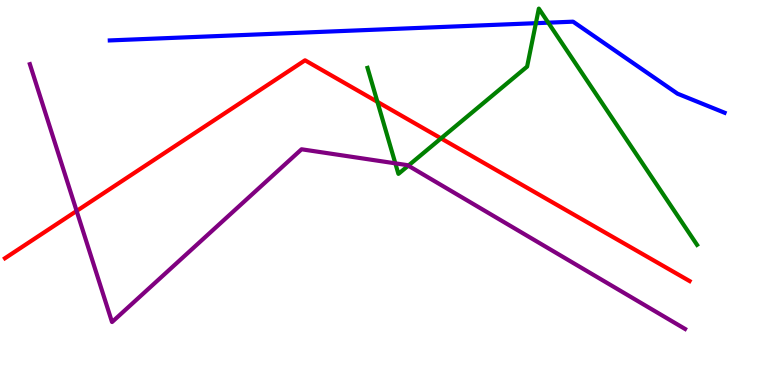[{'lines': ['blue', 'red'], 'intersections': []}, {'lines': ['green', 'red'], 'intersections': [{'x': 4.87, 'y': 7.35}, {'x': 5.69, 'y': 6.41}]}, {'lines': ['purple', 'red'], 'intersections': [{'x': 0.989, 'y': 4.52}]}, {'lines': ['blue', 'green'], 'intersections': [{'x': 6.91, 'y': 9.4}, {'x': 7.07, 'y': 9.41}]}, {'lines': ['blue', 'purple'], 'intersections': []}, {'lines': ['green', 'purple'], 'intersections': [{'x': 5.1, 'y': 5.76}, {'x': 5.27, 'y': 5.7}]}]